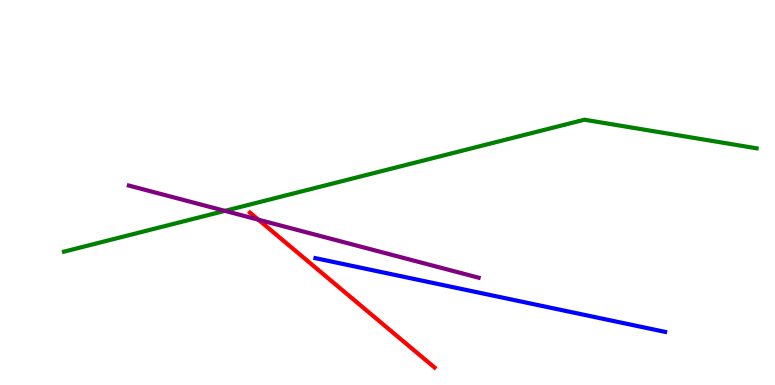[{'lines': ['blue', 'red'], 'intersections': []}, {'lines': ['green', 'red'], 'intersections': []}, {'lines': ['purple', 'red'], 'intersections': [{'x': 3.33, 'y': 4.29}]}, {'lines': ['blue', 'green'], 'intersections': []}, {'lines': ['blue', 'purple'], 'intersections': []}, {'lines': ['green', 'purple'], 'intersections': [{'x': 2.9, 'y': 4.52}]}]